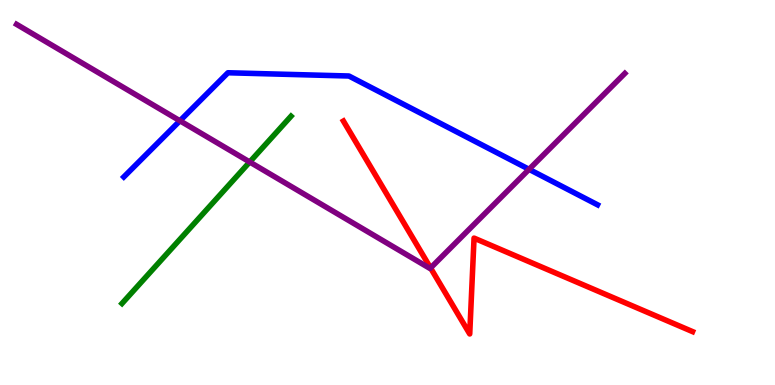[{'lines': ['blue', 'red'], 'intersections': []}, {'lines': ['green', 'red'], 'intersections': []}, {'lines': ['purple', 'red'], 'intersections': [{'x': 5.56, 'y': 3.04}]}, {'lines': ['blue', 'green'], 'intersections': []}, {'lines': ['blue', 'purple'], 'intersections': [{'x': 2.32, 'y': 6.86}, {'x': 6.83, 'y': 5.6}]}, {'lines': ['green', 'purple'], 'intersections': [{'x': 3.22, 'y': 5.79}]}]